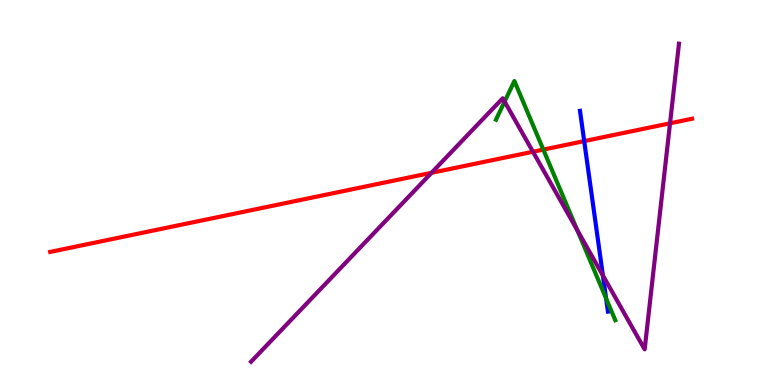[{'lines': ['blue', 'red'], 'intersections': [{'x': 7.54, 'y': 6.33}]}, {'lines': ['green', 'red'], 'intersections': [{'x': 7.01, 'y': 6.11}]}, {'lines': ['purple', 'red'], 'intersections': [{'x': 5.57, 'y': 5.51}, {'x': 6.88, 'y': 6.06}, {'x': 8.65, 'y': 6.8}]}, {'lines': ['blue', 'green'], 'intersections': [{'x': 7.82, 'y': 2.25}]}, {'lines': ['blue', 'purple'], 'intersections': [{'x': 7.78, 'y': 2.84}]}, {'lines': ['green', 'purple'], 'intersections': [{'x': 6.51, 'y': 7.36}, {'x': 7.45, 'y': 4.02}]}]